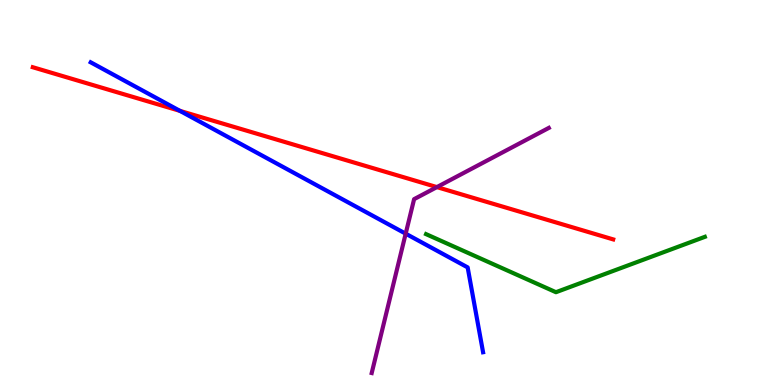[{'lines': ['blue', 'red'], 'intersections': [{'x': 2.32, 'y': 7.12}]}, {'lines': ['green', 'red'], 'intersections': []}, {'lines': ['purple', 'red'], 'intersections': [{'x': 5.64, 'y': 5.14}]}, {'lines': ['blue', 'green'], 'intersections': []}, {'lines': ['blue', 'purple'], 'intersections': [{'x': 5.23, 'y': 3.93}]}, {'lines': ['green', 'purple'], 'intersections': []}]